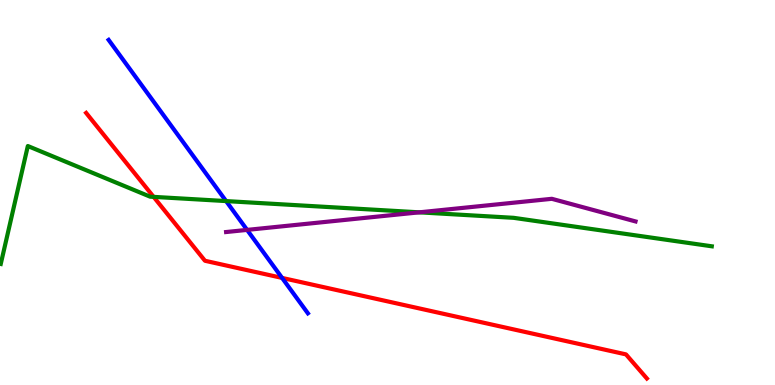[{'lines': ['blue', 'red'], 'intersections': [{'x': 3.64, 'y': 2.78}]}, {'lines': ['green', 'red'], 'intersections': [{'x': 1.98, 'y': 4.89}]}, {'lines': ['purple', 'red'], 'intersections': []}, {'lines': ['blue', 'green'], 'intersections': [{'x': 2.92, 'y': 4.78}]}, {'lines': ['blue', 'purple'], 'intersections': [{'x': 3.19, 'y': 4.03}]}, {'lines': ['green', 'purple'], 'intersections': [{'x': 5.41, 'y': 4.48}]}]